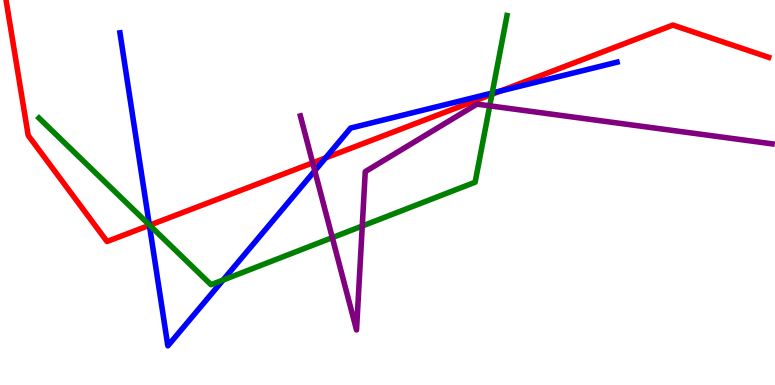[{'lines': ['blue', 'red'], 'intersections': [{'x': 1.93, 'y': 4.15}, {'x': 4.2, 'y': 5.9}, {'x': 6.46, 'y': 7.64}]}, {'lines': ['green', 'red'], 'intersections': [{'x': 1.93, 'y': 4.15}, {'x': 6.35, 'y': 7.55}]}, {'lines': ['purple', 'red'], 'intersections': [{'x': 4.03, 'y': 5.77}]}, {'lines': ['blue', 'green'], 'intersections': [{'x': 1.93, 'y': 4.16}, {'x': 2.88, 'y': 2.73}, {'x': 6.35, 'y': 7.58}]}, {'lines': ['blue', 'purple'], 'intersections': [{'x': 4.06, 'y': 5.56}]}, {'lines': ['green', 'purple'], 'intersections': [{'x': 4.29, 'y': 3.83}, {'x': 4.67, 'y': 4.13}, {'x': 6.32, 'y': 7.25}]}]